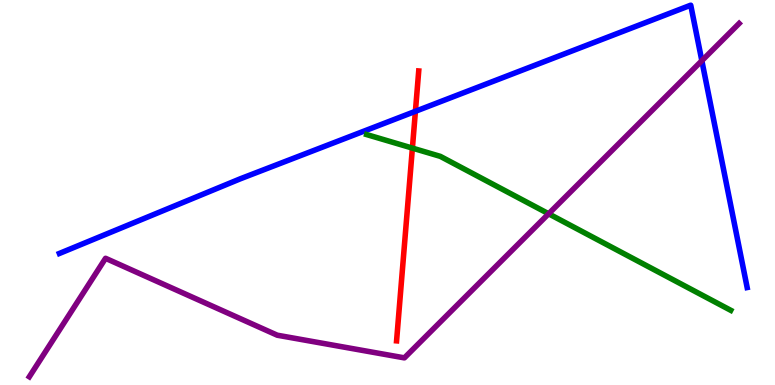[{'lines': ['blue', 'red'], 'intersections': [{'x': 5.36, 'y': 7.11}]}, {'lines': ['green', 'red'], 'intersections': [{'x': 5.32, 'y': 6.15}]}, {'lines': ['purple', 'red'], 'intersections': []}, {'lines': ['blue', 'green'], 'intersections': []}, {'lines': ['blue', 'purple'], 'intersections': [{'x': 9.06, 'y': 8.42}]}, {'lines': ['green', 'purple'], 'intersections': [{'x': 7.08, 'y': 4.45}]}]